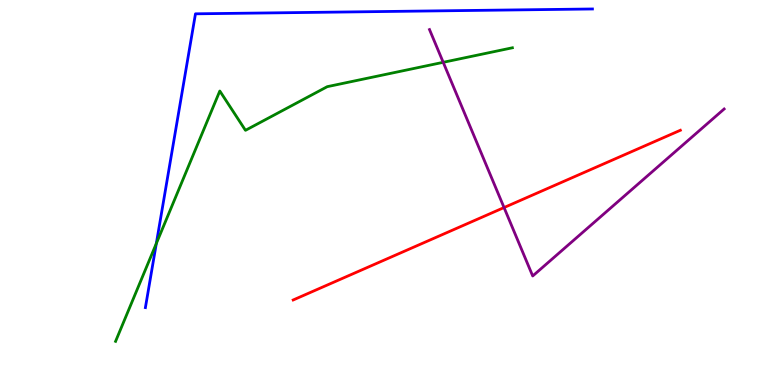[{'lines': ['blue', 'red'], 'intersections': []}, {'lines': ['green', 'red'], 'intersections': []}, {'lines': ['purple', 'red'], 'intersections': [{'x': 6.5, 'y': 4.61}]}, {'lines': ['blue', 'green'], 'intersections': [{'x': 2.02, 'y': 3.68}]}, {'lines': ['blue', 'purple'], 'intersections': []}, {'lines': ['green', 'purple'], 'intersections': [{'x': 5.72, 'y': 8.38}]}]